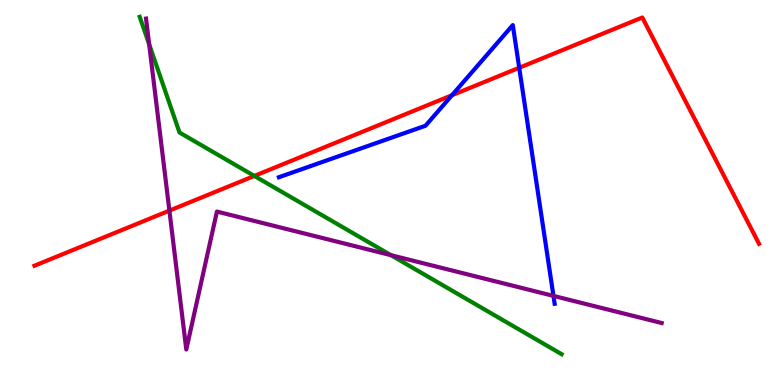[{'lines': ['blue', 'red'], 'intersections': [{'x': 5.83, 'y': 7.53}, {'x': 6.7, 'y': 8.24}]}, {'lines': ['green', 'red'], 'intersections': [{'x': 3.28, 'y': 5.43}]}, {'lines': ['purple', 'red'], 'intersections': [{'x': 2.19, 'y': 4.53}]}, {'lines': ['blue', 'green'], 'intersections': []}, {'lines': ['blue', 'purple'], 'intersections': [{'x': 7.14, 'y': 2.31}]}, {'lines': ['green', 'purple'], 'intersections': [{'x': 1.92, 'y': 8.85}, {'x': 5.04, 'y': 3.37}]}]